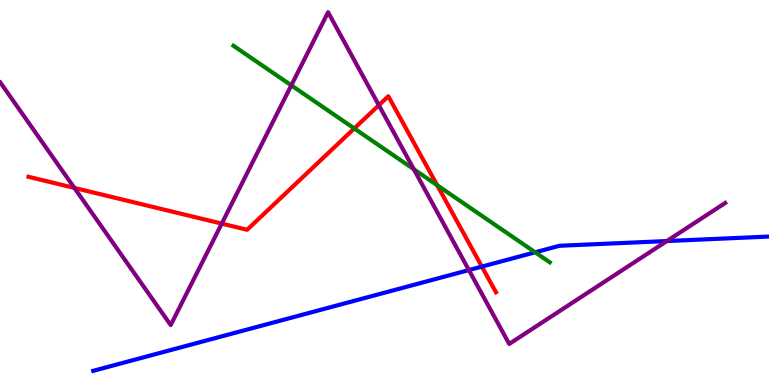[{'lines': ['blue', 'red'], 'intersections': [{'x': 6.22, 'y': 3.08}]}, {'lines': ['green', 'red'], 'intersections': [{'x': 4.57, 'y': 6.66}, {'x': 5.64, 'y': 5.19}]}, {'lines': ['purple', 'red'], 'intersections': [{'x': 0.96, 'y': 5.12}, {'x': 2.86, 'y': 4.19}, {'x': 4.89, 'y': 7.27}]}, {'lines': ['blue', 'green'], 'intersections': [{'x': 6.91, 'y': 3.45}]}, {'lines': ['blue', 'purple'], 'intersections': [{'x': 6.05, 'y': 2.98}, {'x': 8.6, 'y': 3.74}]}, {'lines': ['green', 'purple'], 'intersections': [{'x': 3.76, 'y': 7.78}, {'x': 5.34, 'y': 5.6}]}]